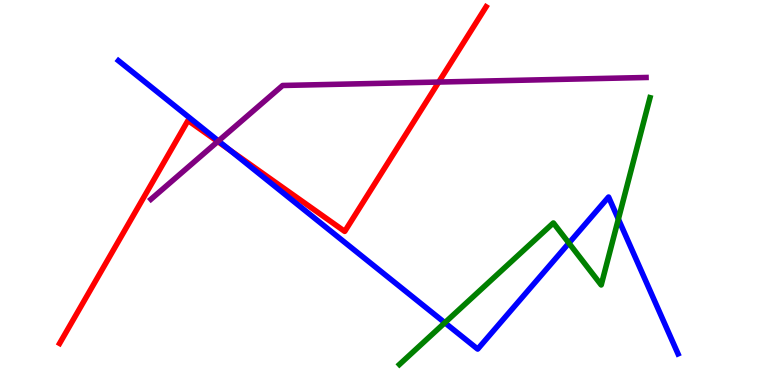[{'lines': ['blue', 'red'], 'intersections': [{'x': 2.97, 'y': 6.1}]}, {'lines': ['green', 'red'], 'intersections': []}, {'lines': ['purple', 'red'], 'intersections': [{'x': 2.81, 'y': 6.32}, {'x': 5.66, 'y': 7.87}]}, {'lines': ['blue', 'green'], 'intersections': [{'x': 5.74, 'y': 1.62}, {'x': 7.34, 'y': 3.69}, {'x': 7.98, 'y': 4.31}]}, {'lines': ['blue', 'purple'], 'intersections': [{'x': 2.82, 'y': 6.34}]}, {'lines': ['green', 'purple'], 'intersections': []}]